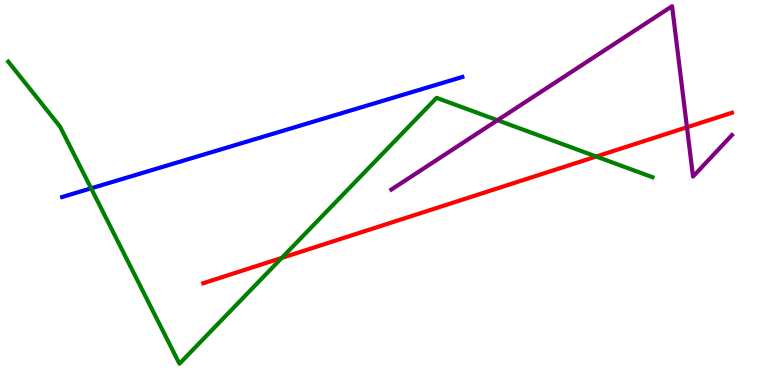[{'lines': ['blue', 'red'], 'intersections': []}, {'lines': ['green', 'red'], 'intersections': [{'x': 3.64, 'y': 3.3}, {'x': 7.69, 'y': 5.93}]}, {'lines': ['purple', 'red'], 'intersections': [{'x': 8.86, 'y': 6.69}]}, {'lines': ['blue', 'green'], 'intersections': [{'x': 1.18, 'y': 5.11}]}, {'lines': ['blue', 'purple'], 'intersections': []}, {'lines': ['green', 'purple'], 'intersections': [{'x': 6.42, 'y': 6.88}]}]